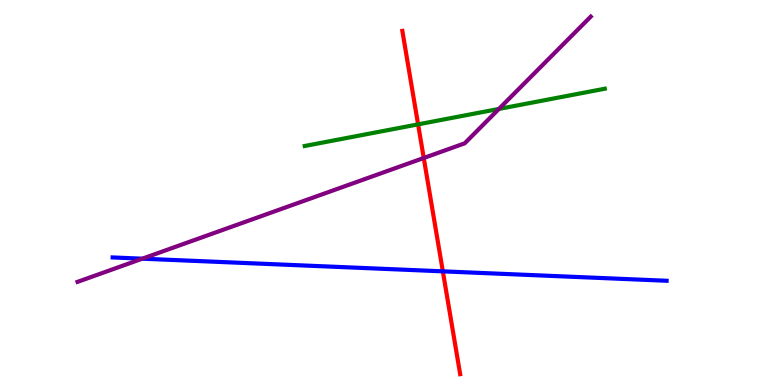[{'lines': ['blue', 'red'], 'intersections': [{'x': 5.71, 'y': 2.95}]}, {'lines': ['green', 'red'], 'intersections': [{'x': 5.39, 'y': 6.77}]}, {'lines': ['purple', 'red'], 'intersections': [{'x': 5.47, 'y': 5.9}]}, {'lines': ['blue', 'green'], 'intersections': []}, {'lines': ['blue', 'purple'], 'intersections': [{'x': 1.84, 'y': 3.28}]}, {'lines': ['green', 'purple'], 'intersections': [{'x': 6.44, 'y': 7.17}]}]